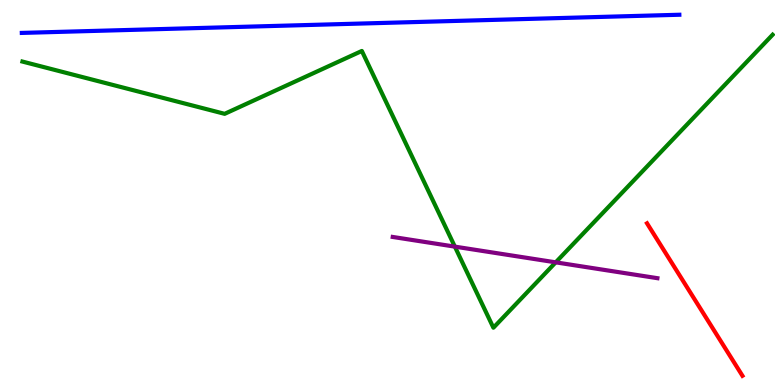[{'lines': ['blue', 'red'], 'intersections': []}, {'lines': ['green', 'red'], 'intersections': []}, {'lines': ['purple', 'red'], 'intersections': []}, {'lines': ['blue', 'green'], 'intersections': []}, {'lines': ['blue', 'purple'], 'intersections': []}, {'lines': ['green', 'purple'], 'intersections': [{'x': 5.87, 'y': 3.59}, {'x': 7.17, 'y': 3.19}]}]